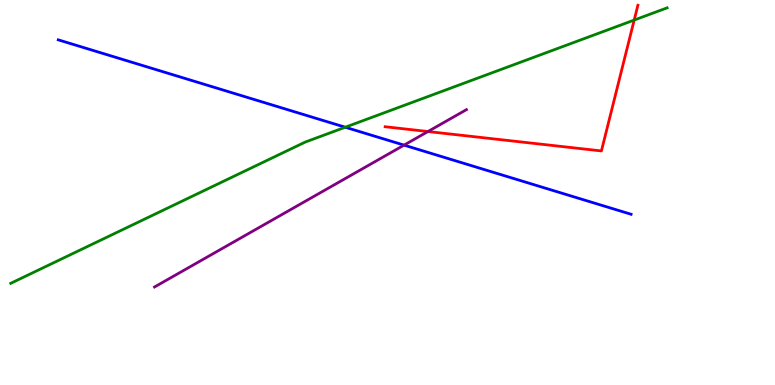[{'lines': ['blue', 'red'], 'intersections': []}, {'lines': ['green', 'red'], 'intersections': [{'x': 8.18, 'y': 9.48}]}, {'lines': ['purple', 'red'], 'intersections': [{'x': 5.52, 'y': 6.58}]}, {'lines': ['blue', 'green'], 'intersections': [{'x': 4.45, 'y': 6.7}]}, {'lines': ['blue', 'purple'], 'intersections': [{'x': 5.21, 'y': 6.23}]}, {'lines': ['green', 'purple'], 'intersections': []}]